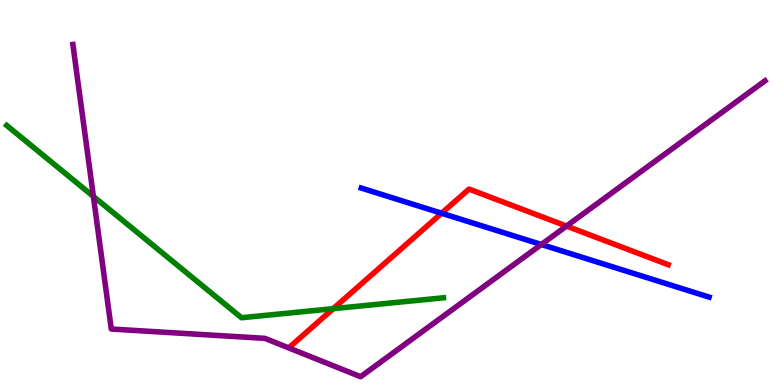[{'lines': ['blue', 'red'], 'intersections': [{'x': 5.7, 'y': 4.46}]}, {'lines': ['green', 'red'], 'intersections': [{'x': 4.3, 'y': 1.98}]}, {'lines': ['purple', 'red'], 'intersections': [{'x': 7.31, 'y': 4.13}]}, {'lines': ['blue', 'green'], 'intersections': []}, {'lines': ['blue', 'purple'], 'intersections': [{'x': 6.98, 'y': 3.65}]}, {'lines': ['green', 'purple'], 'intersections': [{'x': 1.2, 'y': 4.9}]}]